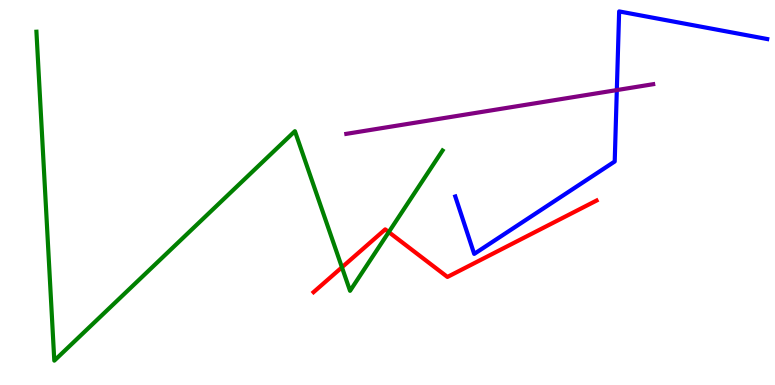[{'lines': ['blue', 'red'], 'intersections': []}, {'lines': ['green', 'red'], 'intersections': [{'x': 4.41, 'y': 3.06}, {'x': 5.02, 'y': 3.97}]}, {'lines': ['purple', 'red'], 'intersections': []}, {'lines': ['blue', 'green'], 'intersections': []}, {'lines': ['blue', 'purple'], 'intersections': [{'x': 7.96, 'y': 7.66}]}, {'lines': ['green', 'purple'], 'intersections': []}]